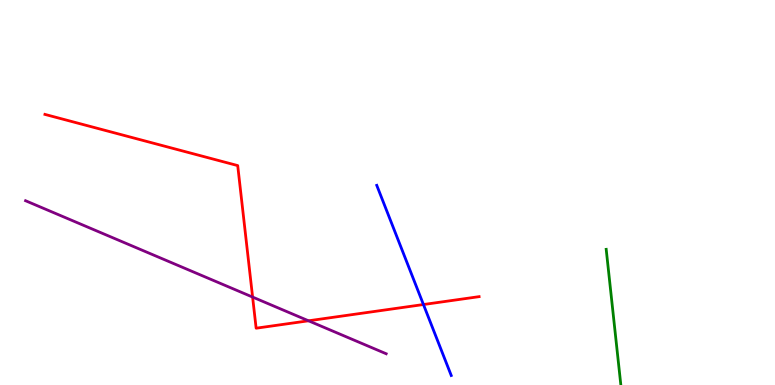[{'lines': ['blue', 'red'], 'intersections': [{'x': 5.46, 'y': 2.09}]}, {'lines': ['green', 'red'], 'intersections': []}, {'lines': ['purple', 'red'], 'intersections': [{'x': 3.26, 'y': 2.28}, {'x': 3.98, 'y': 1.67}]}, {'lines': ['blue', 'green'], 'intersections': []}, {'lines': ['blue', 'purple'], 'intersections': []}, {'lines': ['green', 'purple'], 'intersections': []}]